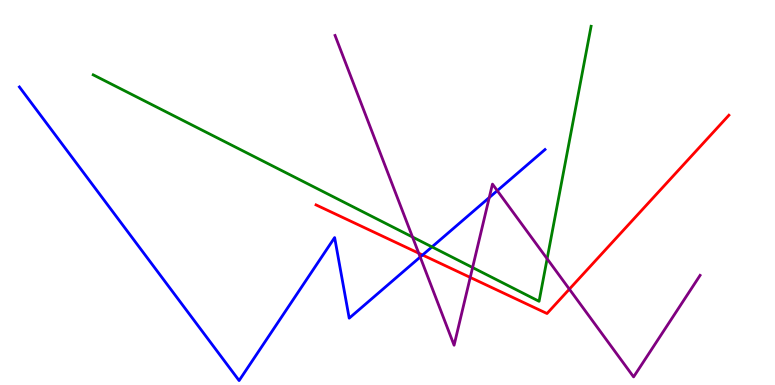[{'lines': ['blue', 'red'], 'intersections': [{'x': 5.45, 'y': 3.38}]}, {'lines': ['green', 'red'], 'intersections': []}, {'lines': ['purple', 'red'], 'intersections': [{'x': 5.4, 'y': 3.42}, {'x': 6.07, 'y': 2.79}, {'x': 7.35, 'y': 2.49}]}, {'lines': ['blue', 'green'], 'intersections': [{'x': 5.57, 'y': 3.59}]}, {'lines': ['blue', 'purple'], 'intersections': [{'x': 5.42, 'y': 3.32}, {'x': 6.31, 'y': 4.87}, {'x': 6.42, 'y': 5.05}]}, {'lines': ['green', 'purple'], 'intersections': [{'x': 5.32, 'y': 3.84}, {'x': 6.1, 'y': 3.05}, {'x': 7.06, 'y': 3.28}]}]